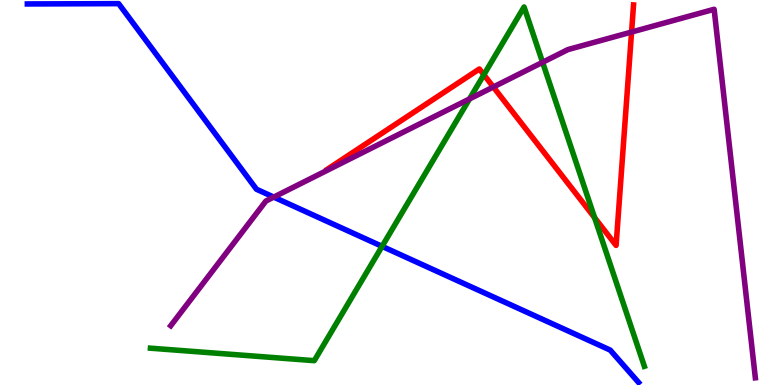[{'lines': ['blue', 'red'], 'intersections': []}, {'lines': ['green', 'red'], 'intersections': [{'x': 6.24, 'y': 8.06}, {'x': 7.67, 'y': 4.35}]}, {'lines': ['purple', 'red'], 'intersections': [{'x': 6.37, 'y': 7.74}, {'x': 8.15, 'y': 9.17}]}, {'lines': ['blue', 'green'], 'intersections': [{'x': 4.93, 'y': 3.6}]}, {'lines': ['blue', 'purple'], 'intersections': [{'x': 3.53, 'y': 4.88}]}, {'lines': ['green', 'purple'], 'intersections': [{'x': 6.06, 'y': 7.43}, {'x': 7.0, 'y': 8.38}]}]